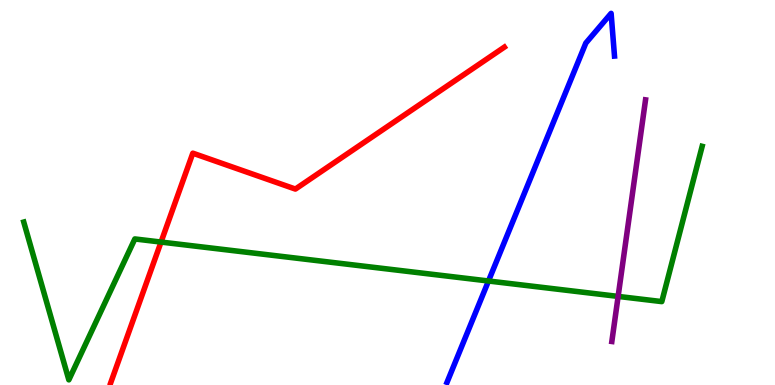[{'lines': ['blue', 'red'], 'intersections': []}, {'lines': ['green', 'red'], 'intersections': [{'x': 2.08, 'y': 3.71}]}, {'lines': ['purple', 'red'], 'intersections': []}, {'lines': ['blue', 'green'], 'intersections': [{'x': 6.3, 'y': 2.7}]}, {'lines': ['blue', 'purple'], 'intersections': []}, {'lines': ['green', 'purple'], 'intersections': [{'x': 7.98, 'y': 2.3}]}]